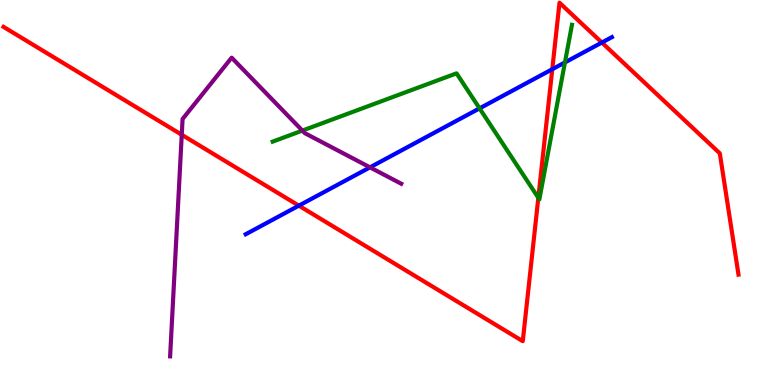[{'lines': ['blue', 'red'], 'intersections': [{'x': 3.86, 'y': 4.66}, {'x': 7.13, 'y': 8.2}, {'x': 7.77, 'y': 8.9}]}, {'lines': ['green', 'red'], 'intersections': [{'x': 6.95, 'y': 4.86}]}, {'lines': ['purple', 'red'], 'intersections': [{'x': 2.35, 'y': 6.5}]}, {'lines': ['blue', 'green'], 'intersections': [{'x': 6.19, 'y': 7.19}, {'x': 7.29, 'y': 8.38}]}, {'lines': ['blue', 'purple'], 'intersections': [{'x': 4.77, 'y': 5.65}]}, {'lines': ['green', 'purple'], 'intersections': [{'x': 3.9, 'y': 6.61}]}]